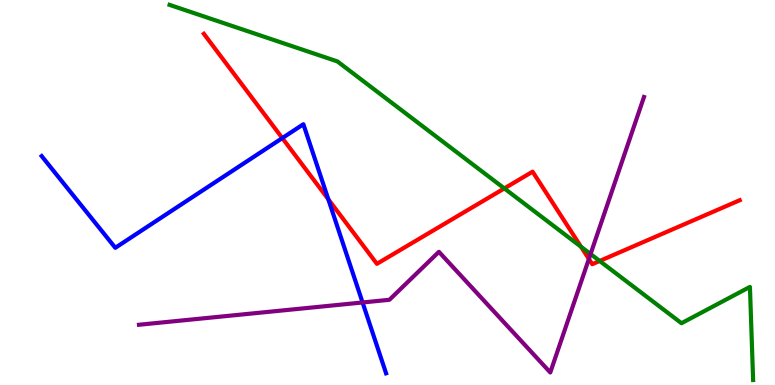[{'lines': ['blue', 'red'], 'intersections': [{'x': 3.64, 'y': 6.41}, {'x': 4.24, 'y': 4.83}]}, {'lines': ['green', 'red'], 'intersections': [{'x': 6.51, 'y': 5.11}, {'x': 7.5, 'y': 3.59}, {'x': 7.74, 'y': 3.22}]}, {'lines': ['purple', 'red'], 'intersections': [{'x': 7.6, 'y': 3.27}]}, {'lines': ['blue', 'green'], 'intersections': []}, {'lines': ['blue', 'purple'], 'intersections': [{'x': 4.68, 'y': 2.14}]}, {'lines': ['green', 'purple'], 'intersections': [{'x': 7.62, 'y': 3.4}]}]